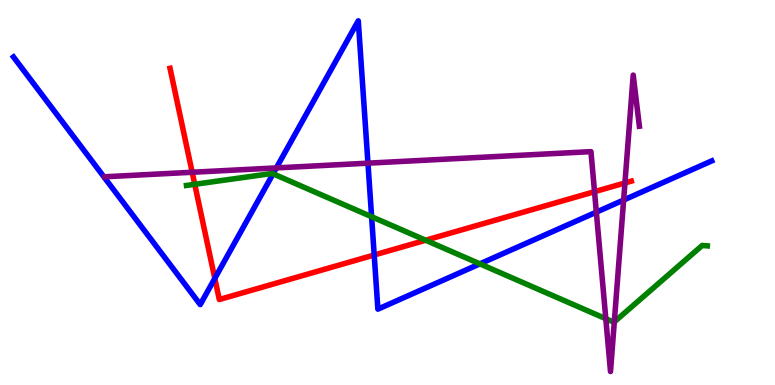[{'lines': ['blue', 'red'], 'intersections': [{'x': 2.77, 'y': 2.77}, {'x': 4.83, 'y': 3.38}]}, {'lines': ['green', 'red'], 'intersections': [{'x': 2.51, 'y': 5.21}, {'x': 5.49, 'y': 3.76}]}, {'lines': ['purple', 'red'], 'intersections': [{'x': 2.48, 'y': 5.53}, {'x': 7.67, 'y': 5.02}, {'x': 8.06, 'y': 5.25}]}, {'lines': ['blue', 'green'], 'intersections': [{'x': 3.52, 'y': 5.49}, {'x': 4.79, 'y': 4.37}, {'x': 6.19, 'y': 3.15}]}, {'lines': ['blue', 'purple'], 'intersections': [{'x': 3.57, 'y': 5.64}, {'x': 4.75, 'y': 5.76}, {'x': 7.69, 'y': 4.49}, {'x': 8.05, 'y': 4.8}]}, {'lines': ['green', 'purple'], 'intersections': [{'x': 7.82, 'y': 1.72}, {'x': 7.93, 'y': 1.64}]}]